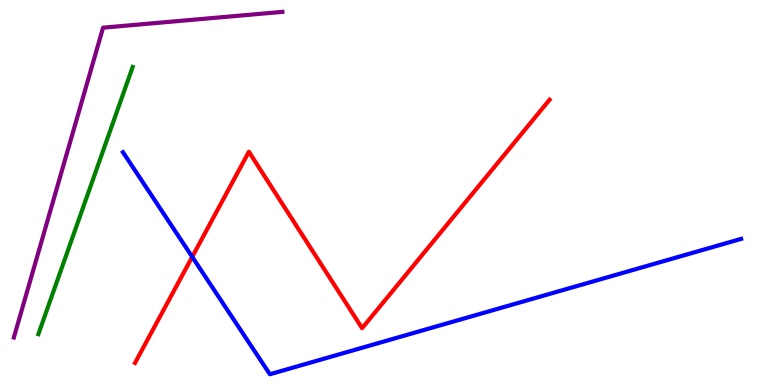[{'lines': ['blue', 'red'], 'intersections': [{'x': 2.48, 'y': 3.33}]}, {'lines': ['green', 'red'], 'intersections': []}, {'lines': ['purple', 'red'], 'intersections': []}, {'lines': ['blue', 'green'], 'intersections': []}, {'lines': ['blue', 'purple'], 'intersections': []}, {'lines': ['green', 'purple'], 'intersections': []}]